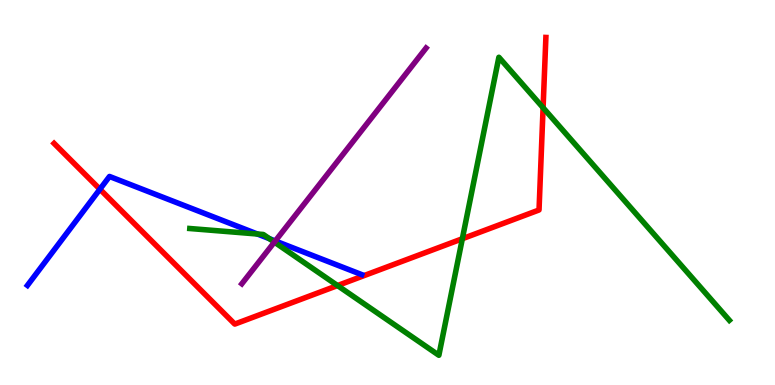[{'lines': ['blue', 'red'], 'intersections': [{'x': 1.29, 'y': 5.09}]}, {'lines': ['green', 'red'], 'intersections': [{'x': 4.36, 'y': 2.58}, {'x': 5.97, 'y': 3.8}, {'x': 7.01, 'y': 7.2}]}, {'lines': ['purple', 'red'], 'intersections': []}, {'lines': ['blue', 'green'], 'intersections': [{'x': 3.32, 'y': 3.92}, {'x': 3.48, 'y': 3.8}]}, {'lines': ['blue', 'purple'], 'intersections': [{'x': 3.55, 'y': 3.74}]}, {'lines': ['green', 'purple'], 'intersections': [{'x': 3.54, 'y': 3.71}]}]